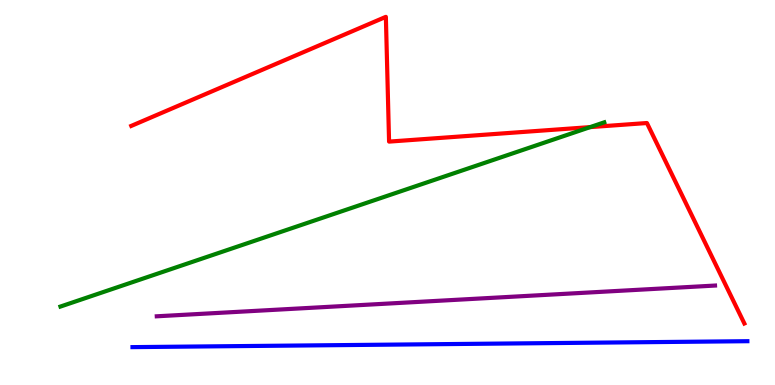[{'lines': ['blue', 'red'], 'intersections': []}, {'lines': ['green', 'red'], 'intersections': [{'x': 7.61, 'y': 6.7}]}, {'lines': ['purple', 'red'], 'intersections': []}, {'lines': ['blue', 'green'], 'intersections': []}, {'lines': ['blue', 'purple'], 'intersections': []}, {'lines': ['green', 'purple'], 'intersections': []}]